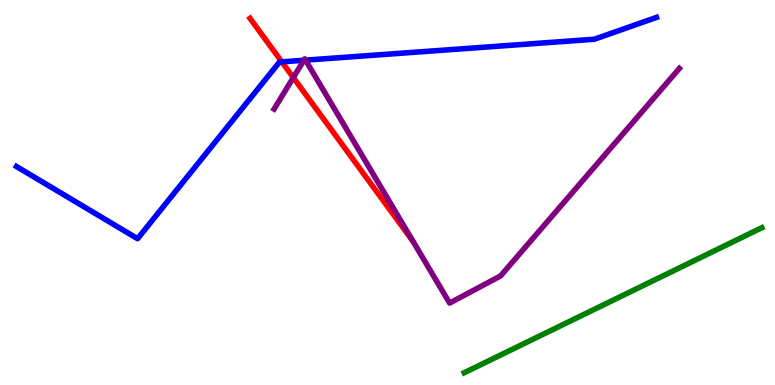[{'lines': ['blue', 'red'], 'intersections': [{'x': 3.64, 'y': 8.39}]}, {'lines': ['green', 'red'], 'intersections': []}, {'lines': ['purple', 'red'], 'intersections': [{'x': 3.78, 'y': 7.99}]}, {'lines': ['blue', 'green'], 'intersections': []}, {'lines': ['blue', 'purple'], 'intersections': [{'x': 3.92, 'y': 8.43}, {'x': 3.94, 'y': 8.44}]}, {'lines': ['green', 'purple'], 'intersections': []}]